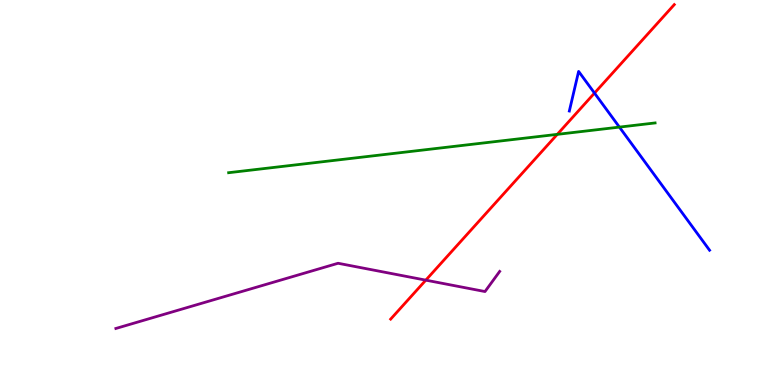[{'lines': ['blue', 'red'], 'intersections': [{'x': 7.67, 'y': 7.58}]}, {'lines': ['green', 'red'], 'intersections': [{'x': 7.19, 'y': 6.51}]}, {'lines': ['purple', 'red'], 'intersections': [{'x': 5.49, 'y': 2.72}]}, {'lines': ['blue', 'green'], 'intersections': [{'x': 7.99, 'y': 6.7}]}, {'lines': ['blue', 'purple'], 'intersections': []}, {'lines': ['green', 'purple'], 'intersections': []}]